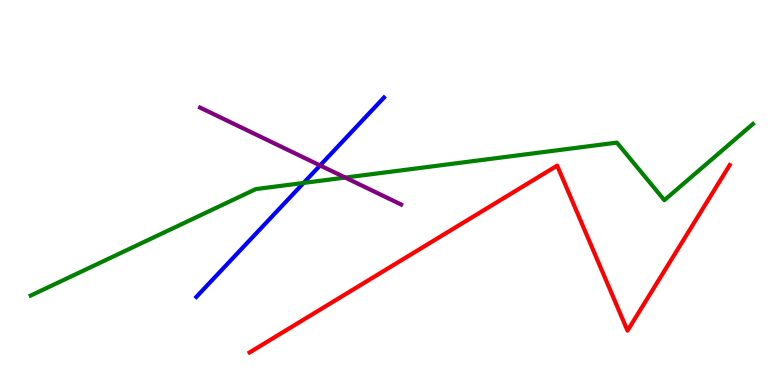[{'lines': ['blue', 'red'], 'intersections': []}, {'lines': ['green', 'red'], 'intersections': []}, {'lines': ['purple', 'red'], 'intersections': []}, {'lines': ['blue', 'green'], 'intersections': [{'x': 3.92, 'y': 5.25}]}, {'lines': ['blue', 'purple'], 'intersections': [{'x': 4.13, 'y': 5.7}]}, {'lines': ['green', 'purple'], 'intersections': [{'x': 4.45, 'y': 5.39}]}]